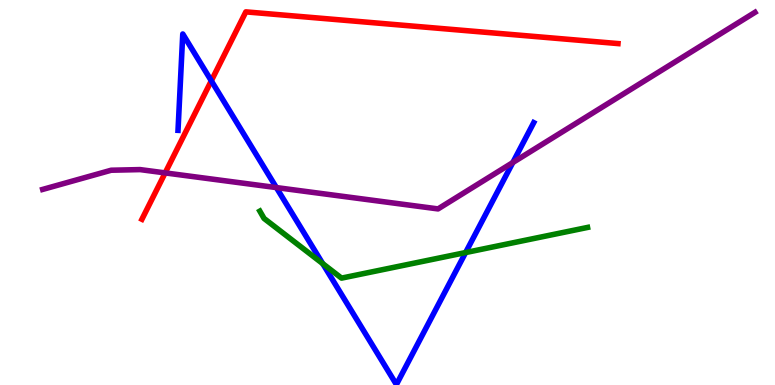[{'lines': ['blue', 'red'], 'intersections': [{'x': 2.73, 'y': 7.9}]}, {'lines': ['green', 'red'], 'intersections': []}, {'lines': ['purple', 'red'], 'intersections': [{'x': 2.13, 'y': 5.51}]}, {'lines': ['blue', 'green'], 'intersections': [{'x': 4.16, 'y': 3.15}, {'x': 6.01, 'y': 3.44}]}, {'lines': ['blue', 'purple'], 'intersections': [{'x': 3.57, 'y': 5.13}, {'x': 6.62, 'y': 5.78}]}, {'lines': ['green', 'purple'], 'intersections': []}]